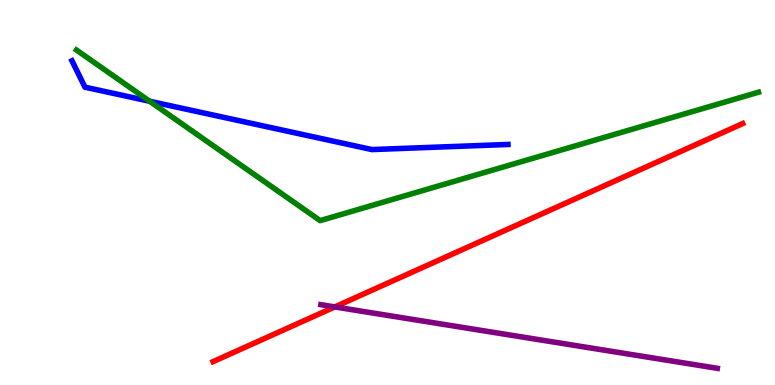[{'lines': ['blue', 'red'], 'intersections': []}, {'lines': ['green', 'red'], 'intersections': []}, {'lines': ['purple', 'red'], 'intersections': [{'x': 4.32, 'y': 2.03}]}, {'lines': ['blue', 'green'], 'intersections': [{'x': 1.93, 'y': 7.37}]}, {'lines': ['blue', 'purple'], 'intersections': []}, {'lines': ['green', 'purple'], 'intersections': []}]